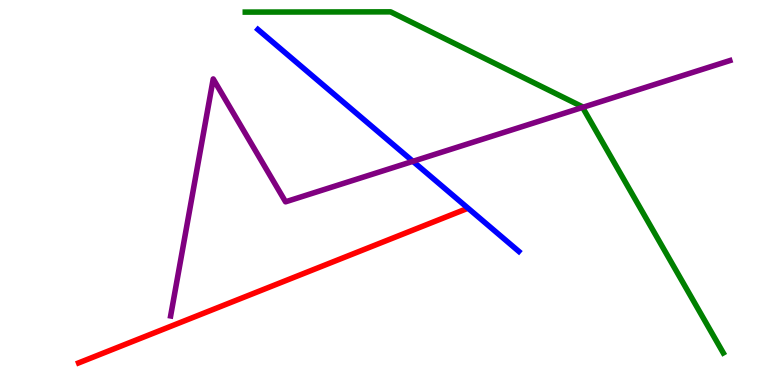[{'lines': ['blue', 'red'], 'intersections': []}, {'lines': ['green', 'red'], 'intersections': []}, {'lines': ['purple', 'red'], 'intersections': []}, {'lines': ['blue', 'green'], 'intersections': []}, {'lines': ['blue', 'purple'], 'intersections': [{'x': 5.33, 'y': 5.81}]}, {'lines': ['green', 'purple'], 'intersections': [{'x': 7.52, 'y': 7.21}]}]